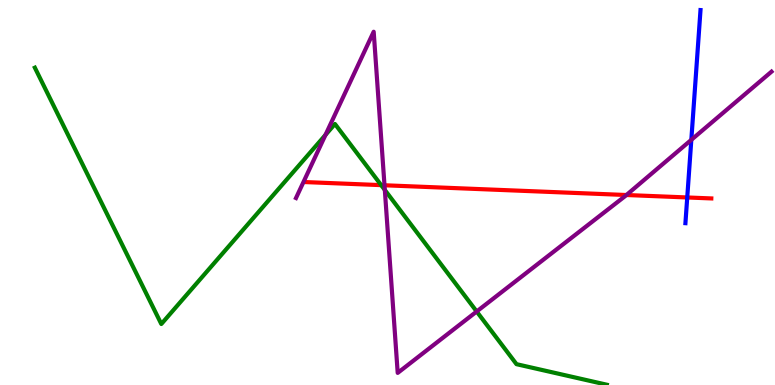[{'lines': ['blue', 'red'], 'intersections': [{'x': 8.87, 'y': 4.87}]}, {'lines': ['green', 'red'], 'intersections': [{'x': 4.92, 'y': 5.19}]}, {'lines': ['purple', 'red'], 'intersections': [{'x': 4.96, 'y': 5.19}, {'x': 8.08, 'y': 4.93}]}, {'lines': ['blue', 'green'], 'intersections': []}, {'lines': ['blue', 'purple'], 'intersections': [{'x': 8.92, 'y': 6.37}]}, {'lines': ['green', 'purple'], 'intersections': [{'x': 4.2, 'y': 6.5}, {'x': 4.97, 'y': 5.07}, {'x': 6.15, 'y': 1.91}]}]